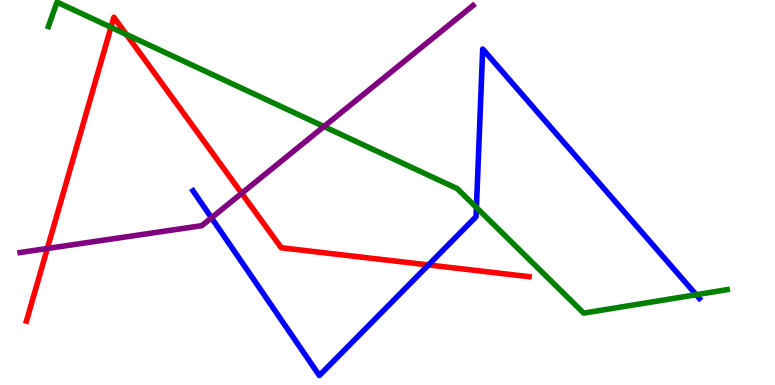[{'lines': ['blue', 'red'], 'intersections': [{'x': 5.53, 'y': 3.12}]}, {'lines': ['green', 'red'], 'intersections': [{'x': 1.43, 'y': 9.29}, {'x': 1.63, 'y': 9.11}]}, {'lines': ['purple', 'red'], 'intersections': [{'x': 0.611, 'y': 3.55}, {'x': 3.12, 'y': 4.98}]}, {'lines': ['blue', 'green'], 'intersections': [{'x': 6.15, 'y': 4.61}, {'x': 8.98, 'y': 2.34}]}, {'lines': ['blue', 'purple'], 'intersections': [{'x': 2.73, 'y': 4.34}]}, {'lines': ['green', 'purple'], 'intersections': [{'x': 4.18, 'y': 6.71}]}]